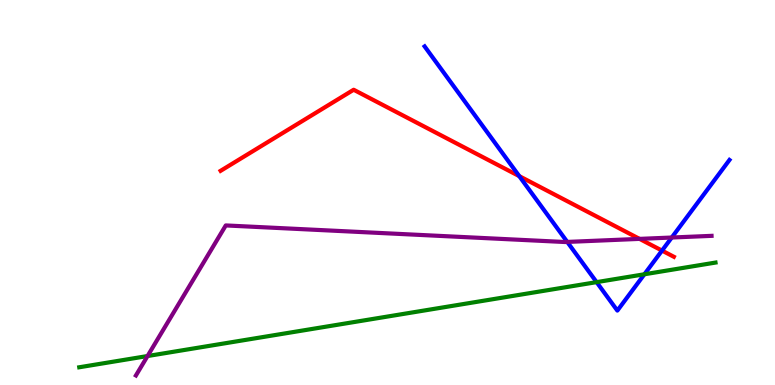[{'lines': ['blue', 'red'], 'intersections': [{'x': 6.7, 'y': 5.43}, {'x': 8.54, 'y': 3.49}]}, {'lines': ['green', 'red'], 'intersections': []}, {'lines': ['purple', 'red'], 'intersections': [{'x': 8.25, 'y': 3.8}]}, {'lines': ['blue', 'green'], 'intersections': [{'x': 7.7, 'y': 2.67}, {'x': 8.31, 'y': 2.88}]}, {'lines': ['blue', 'purple'], 'intersections': [{'x': 7.32, 'y': 3.72}, {'x': 8.67, 'y': 3.83}]}, {'lines': ['green', 'purple'], 'intersections': [{'x': 1.9, 'y': 0.752}]}]